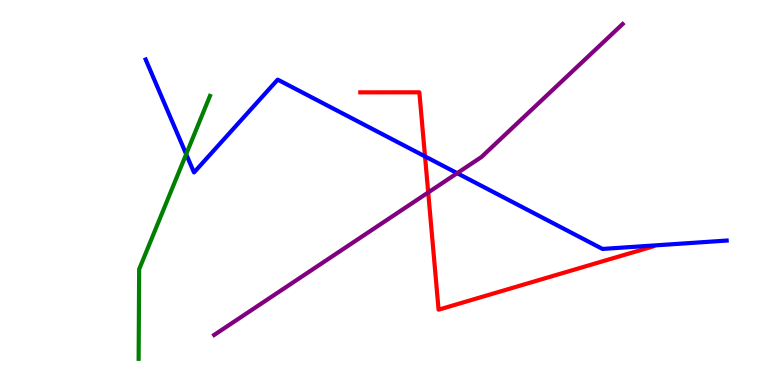[{'lines': ['blue', 'red'], 'intersections': [{'x': 5.48, 'y': 5.94}]}, {'lines': ['green', 'red'], 'intersections': []}, {'lines': ['purple', 'red'], 'intersections': [{'x': 5.53, 'y': 5.0}]}, {'lines': ['blue', 'green'], 'intersections': [{'x': 2.4, 'y': 6.0}]}, {'lines': ['blue', 'purple'], 'intersections': [{'x': 5.9, 'y': 5.5}]}, {'lines': ['green', 'purple'], 'intersections': []}]